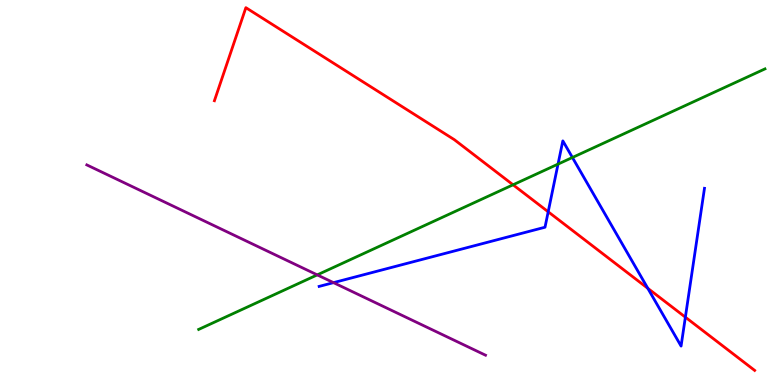[{'lines': ['blue', 'red'], 'intersections': [{'x': 7.07, 'y': 4.5}, {'x': 8.36, 'y': 2.51}, {'x': 8.84, 'y': 1.76}]}, {'lines': ['green', 'red'], 'intersections': [{'x': 6.62, 'y': 5.2}]}, {'lines': ['purple', 'red'], 'intersections': []}, {'lines': ['blue', 'green'], 'intersections': [{'x': 7.2, 'y': 5.74}, {'x': 7.39, 'y': 5.91}]}, {'lines': ['blue', 'purple'], 'intersections': [{'x': 4.3, 'y': 2.66}]}, {'lines': ['green', 'purple'], 'intersections': [{'x': 4.09, 'y': 2.86}]}]